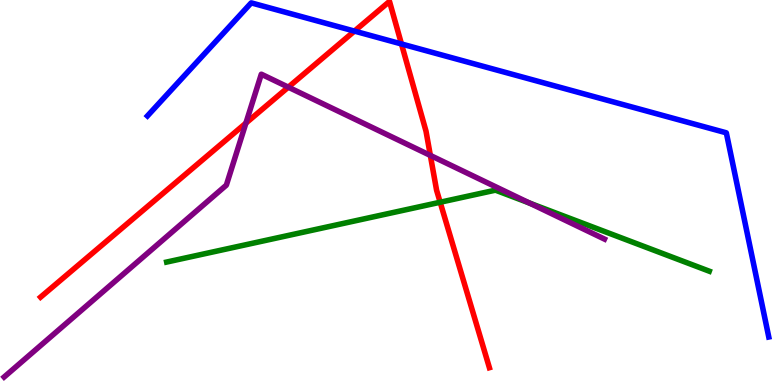[{'lines': ['blue', 'red'], 'intersections': [{'x': 4.57, 'y': 9.19}, {'x': 5.18, 'y': 8.86}]}, {'lines': ['green', 'red'], 'intersections': [{'x': 5.68, 'y': 4.75}]}, {'lines': ['purple', 'red'], 'intersections': [{'x': 3.17, 'y': 6.8}, {'x': 3.72, 'y': 7.74}, {'x': 5.55, 'y': 5.96}]}, {'lines': ['blue', 'green'], 'intersections': []}, {'lines': ['blue', 'purple'], 'intersections': []}, {'lines': ['green', 'purple'], 'intersections': [{'x': 6.83, 'y': 4.72}]}]